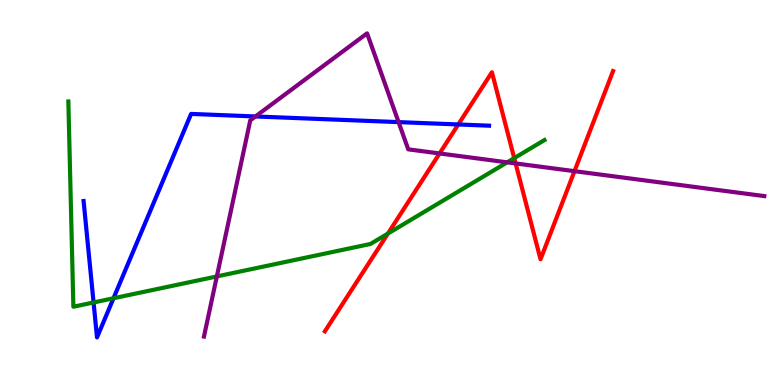[{'lines': ['blue', 'red'], 'intersections': [{'x': 5.91, 'y': 6.77}]}, {'lines': ['green', 'red'], 'intersections': [{'x': 5.01, 'y': 3.93}, {'x': 6.64, 'y': 5.89}]}, {'lines': ['purple', 'red'], 'intersections': [{'x': 5.67, 'y': 6.01}, {'x': 6.65, 'y': 5.75}, {'x': 7.41, 'y': 5.55}]}, {'lines': ['blue', 'green'], 'intersections': [{'x': 1.21, 'y': 2.14}, {'x': 1.46, 'y': 2.25}]}, {'lines': ['blue', 'purple'], 'intersections': [{'x': 3.3, 'y': 6.98}, {'x': 5.14, 'y': 6.83}]}, {'lines': ['green', 'purple'], 'intersections': [{'x': 2.8, 'y': 2.82}, {'x': 6.54, 'y': 5.78}]}]